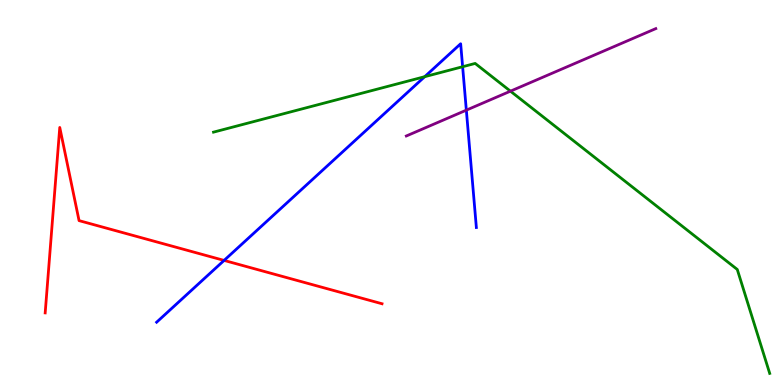[{'lines': ['blue', 'red'], 'intersections': [{'x': 2.89, 'y': 3.24}]}, {'lines': ['green', 'red'], 'intersections': []}, {'lines': ['purple', 'red'], 'intersections': []}, {'lines': ['blue', 'green'], 'intersections': [{'x': 5.48, 'y': 8.01}, {'x': 5.97, 'y': 8.27}]}, {'lines': ['blue', 'purple'], 'intersections': [{'x': 6.02, 'y': 7.14}]}, {'lines': ['green', 'purple'], 'intersections': [{'x': 6.59, 'y': 7.63}]}]